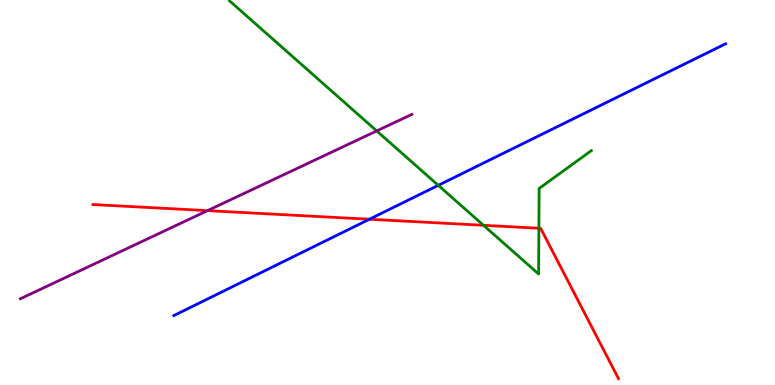[{'lines': ['blue', 'red'], 'intersections': [{'x': 4.77, 'y': 4.31}]}, {'lines': ['green', 'red'], 'intersections': [{'x': 6.24, 'y': 4.15}, {'x': 6.95, 'y': 4.07}]}, {'lines': ['purple', 'red'], 'intersections': [{'x': 2.68, 'y': 4.53}]}, {'lines': ['blue', 'green'], 'intersections': [{'x': 5.66, 'y': 5.19}]}, {'lines': ['blue', 'purple'], 'intersections': []}, {'lines': ['green', 'purple'], 'intersections': [{'x': 4.86, 'y': 6.6}]}]